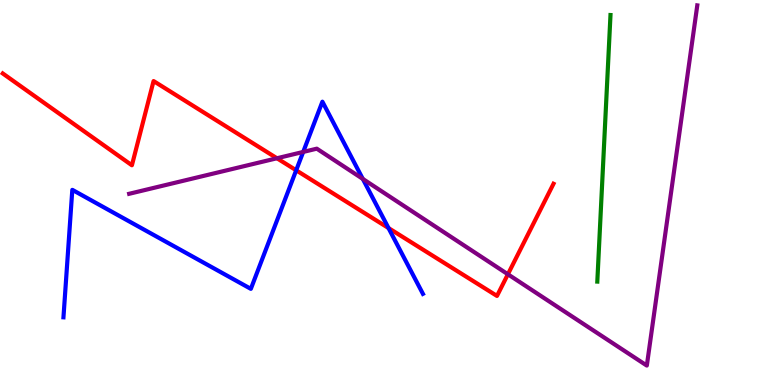[{'lines': ['blue', 'red'], 'intersections': [{'x': 3.82, 'y': 5.58}, {'x': 5.01, 'y': 4.08}]}, {'lines': ['green', 'red'], 'intersections': []}, {'lines': ['purple', 'red'], 'intersections': [{'x': 3.57, 'y': 5.89}, {'x': 6.55, 'y': 2.88}]}, {'lines': ['blue', 'green'], 'intersections': []}, {'lines': ['blue', 'purple'], 'intersections': [{'x': 3.91, 'y': 6.05}, {'x': 4.68, 'y': 5.35}]}, {'lines': ['green', 'purple'], 'intersections': []}]